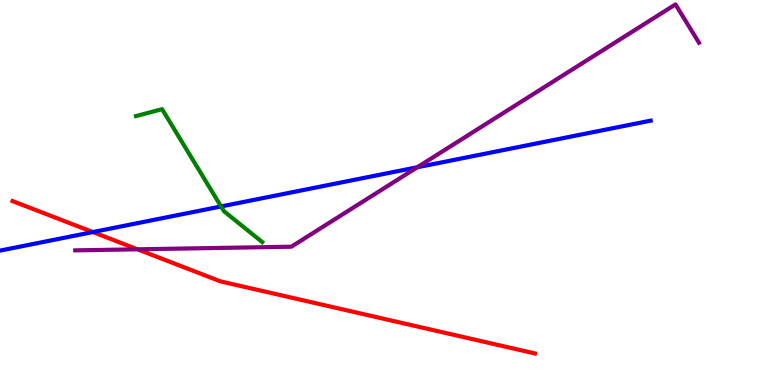[{'lines': ['blue', 'red'], 'intersections': [{'x': 1.2, 'y': 3.97}]}, {'lines': ['green', 'red'], 'intersections': []}, {'lines': ['purple', 'red'], 'intersections': [{'x': 1.77, 'y': 3.52}]}, {'lines': ['blue', 'green'], 'intersections': [{'x': 2.85, 'y': 4.64}]}, {'lines': ['blue', 'purple'], 'intersections': [{'x': 5.38, 'y': 5.66}]}, {'lines': ['green', 'purple'], 'intersections': []}]